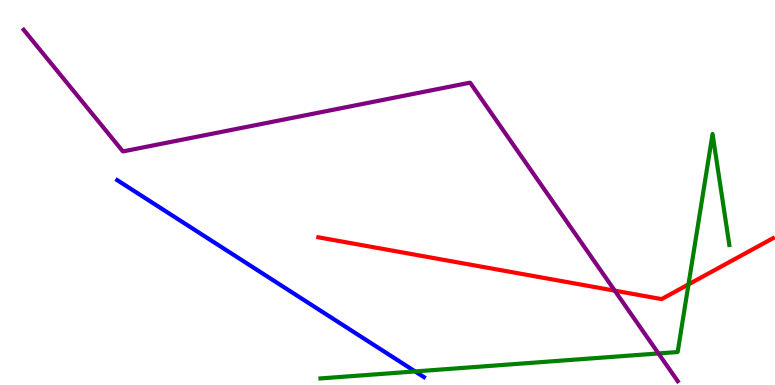[{'lines': ['blue', 'red'], 'intersections': []}, {'lines': ['green', 'red'], 'intersections': [{'x': 8.88, 'y': 2.61}]}, {'lines': ['purple', 'red'], 'intersections': [{'x': 7.93, 'y': 2.45}]}, {'lines': ['blue', 'green'], 'intersections': [{'x': 5.36, 'y': 0.352}]}, {'lines': ['blue', 'purple'], 'intersections': []}, {'lines': ['green', 'purple'], 'intersections': [{'x': 8.5, 'y': 0.82}]}]